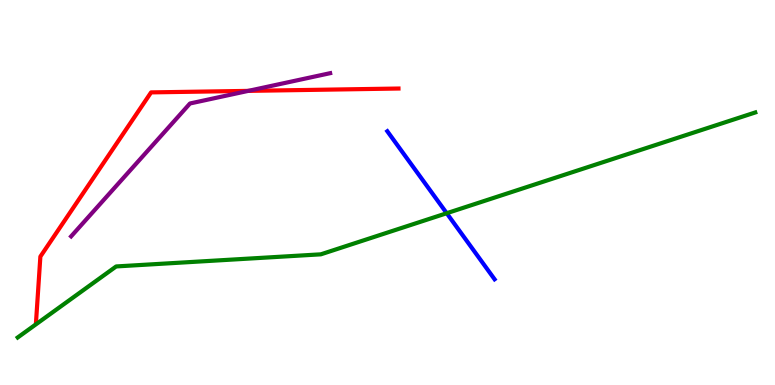[{'lines': ['blue', 'red'], 'intersections': []}, {'lines': ['green', 'red'], 'intersections': []}, {'lines': ['purple', 'red'], 'intersections': [{'x': 3.2, 'y': 7.64}]}, {'lines': ['blue', 'green'], 'intersections': [{'x': 5.76, 'y': 4.46}]}, {'lines': ['blue', 'purple'], 'intersections': []}, {'lines': ['green', 'purple'], 'intersections': []}]